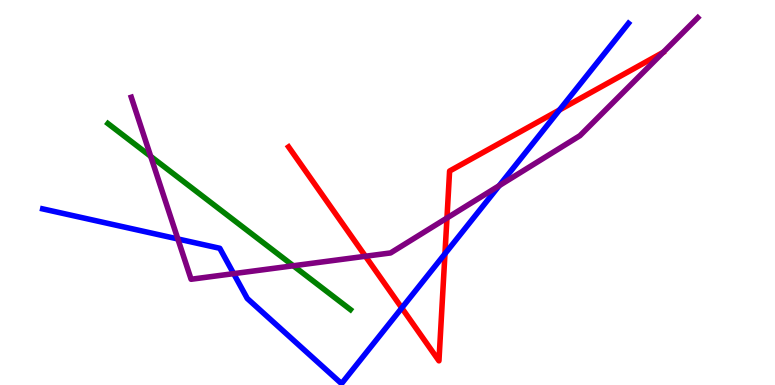[{'lines': ['blue', 'red'], 'intersections': [{'x': 5.18, 'y': 2.0}, {'x': 5.74, 'y': 3.41}, {'x': 7.22, 'y': 7.14}]}, {'lines': ['green', 'red'], 'intersections': []}, {'lines': ['purple', 'red'], 'intersections': [{'x': 4.72, 'y': 3.34}, {'x': 5.77, 'y': 4.34}]}, {'lines': ['blue', 'green'], 'intersections': []}, {'lines': ['blue', 'purple'], 'intersections': [{'x': 2.29, 'y': 3.79}, {'x': 3.01, 'y': 2.89}, {'x': 6.44, 'y': 5.18}]}, {'lines': ['green', 'purple'], 'intersections': [{'x': 1.94, 'y': 5.94}, {'x': 3.78, 'y': 3.1}]}]